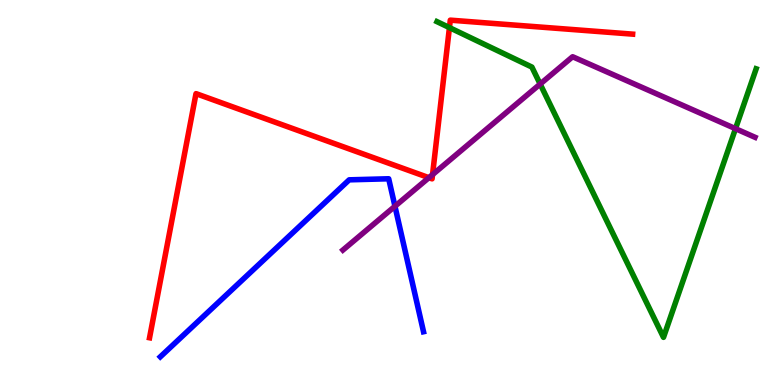[{'lines': ['blue', 'red'], 'intersections': []}, {'lines': ['green', 'red'], 'intersections': [{'x': 5.8, 'y': 9.28}]}, {'lines': ['purple', 'red'], 'intersections': [{'x': 5.53, 'y': 5.38}, {'x': 5.58, 'y': 5.46}]}, {'lines': ['blue', 'green'], 'intersections': []}, {'lines': ['blue', 'purple'], 'intersections': [{'x': 5.1, 'y': 4.64}]}, {'lines': ['green', 'purple'], 'intersections': [{'x': 6.97, 'y': 7.82}, {'x': 9.49, 'y': 6.66}]}]